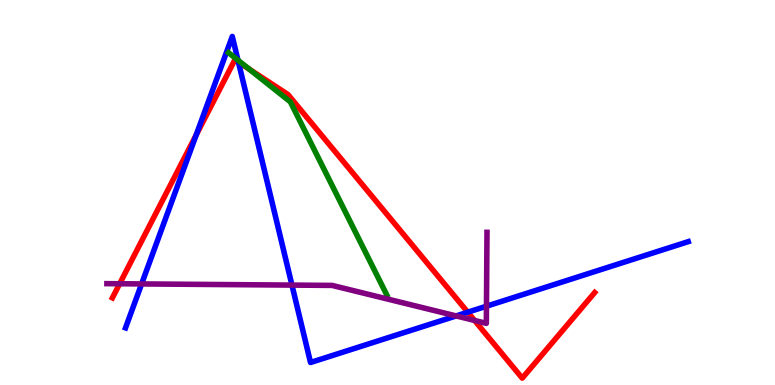[{'lines': ['blue', 'red'], 'intersections': [{'x': 2.53, 'y': 6.49}, {'x': 3.08, 'y': 8.39}, {'x': 6.04, 'y': 1.89}]}, {'lines': ['green', 'red'], 'intersections': [{'x': 3.22, 'y': 8.2}]}, {'lines': ['purple', 'red'], 'intersections': [{'x': 1.54, 'y': 2.63}, {'x': 6.12, 'y': 1.68}]}, {'lines': ['blue', 'green'], 'intersections': [{'x': 3.07, 'y': 8.44}]}, {'lines': ['blue', 'purple'], 'intersections': [{'x': 1.83, 'y': 2.63}, {'x': 3.77, 'y': 2.59}, {'x': 5.89, 'y': 1.79}, {'x': 6.28, 'y': 2.05}]}, {'lines': ['green', 'purple'], 'intersections': []}]